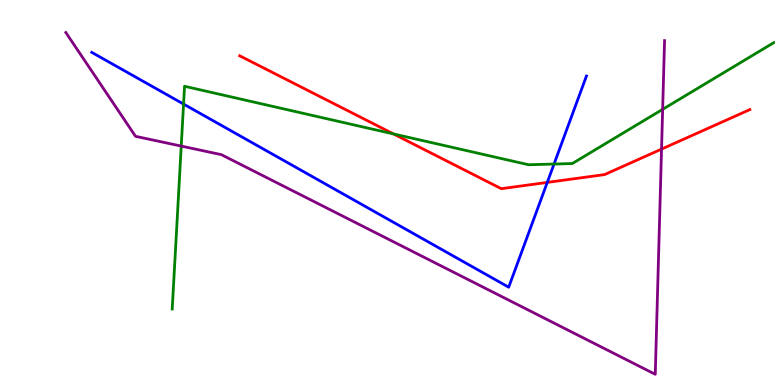[{'lines': ['blue', 'red'], 'intersections': [{'x': 7.06, 'y': 5.26}]}, {'lines': ['green', 'red'], 'intersections': [{'x': 5.08, 'y': 6.52}]}, {'lines': ['purple', 'red'], 'intersections': [{'x': 8.54, 'y': 6.13}]}, {'lines': ['blue', 'green'], 'intersections': [{'x': 2.37, 'y': 7.3}, {'x': 7.15, 'y': 5.74}]}, {'lines': ['blue', 'purple'], 'intersections': []}, {'lines': ['green', 'purple'], 'intersections': [{'x': 2.34, 'y': 6.21}, {'x': 8.55, 'y': 7.16}]}]